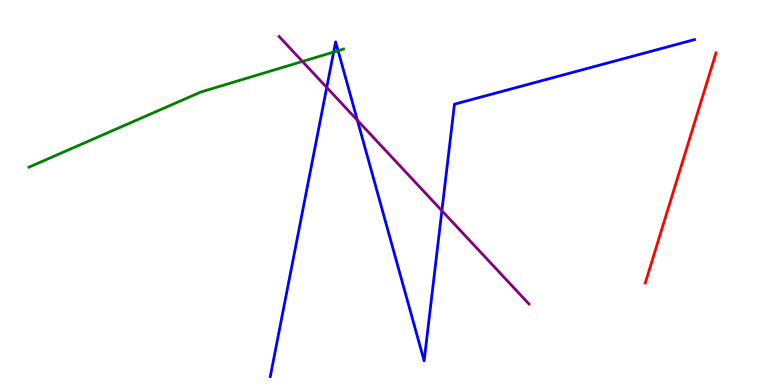[{'lines': ['blue', 'red'], 'intersections': []}, {'lines': ['green', 'red'], 'intersections': []}, {'lines': ['purple', 'red'], 'intersections': []}, {'lines': ['blue', 'green'], 'intersections': [{'x': 4.31, 'y': 8.65}, {'x': 4.36, 'y': 8.68}]}, {'lines': ['blue', 'purple'], 'intersections': [{'x': 4.22, 'y': 7.73}, {'x': 4.61, 'y': 6.88}, {'x': 5.7, 'y': 4.53}]}, {'lines': ['green', 'purple'], 'intersections': [{'x': 3.9, 'y': 8.4}]}]